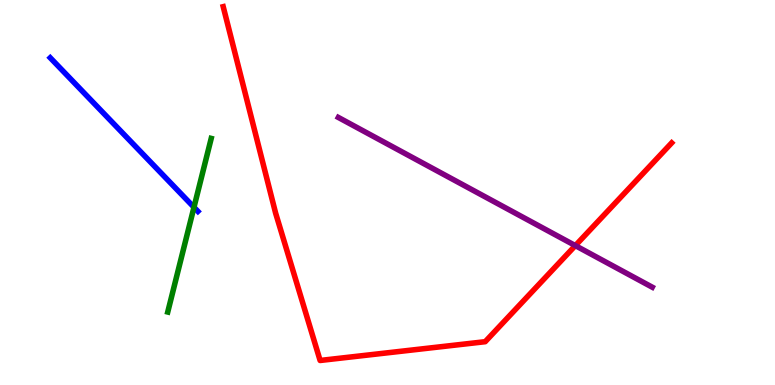[{'lines': ['blue', 'red'], 'intersections': []}, {'lines': ['green', 'red'], 'intersections': []}, {'lines': ['purple', 'red'], 'intersections': [{'x': 7.42, 'y': 3.62}]}, {'lines': ['blue', 'green'], 'intersections': [{'x': 2.5, 'y': 4.62}]}, {'lines': ['blue', 'purple'], 'intersections': []}, {'lines': ['green', 'purple'], 'intersections': []}]